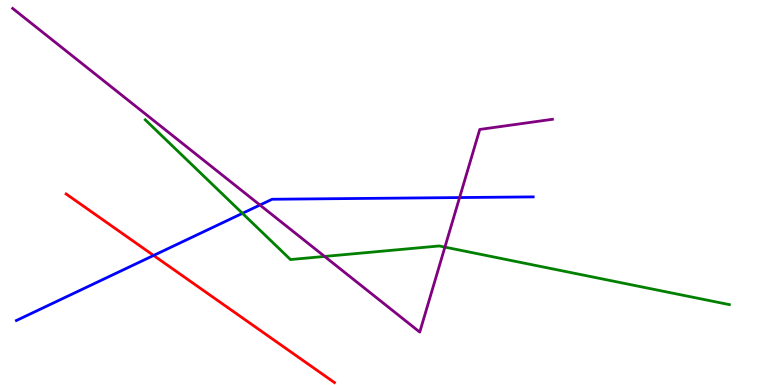[{'lines': ['blue', 'red'], 'intersections': [{'x': 1.98, 'y': 3.36}]}, {'lines': ['green', 'red'], 'intersections': []}, {'lines': ['purple', 'red'], 'intersections': []}, {'lines': ['blue', 'green'], 'intersections': [{'x': 3.13, 'y': 4.46}]}, {'lines': ['blue', 'purple'], 'intersections': [{'x': 3.35, 'y': 4.67}, {'x': 5.93, 'y': 4.87}]}, {'lines': ['green', 'purple'], 'intersections': [{'x': 4.19, 'y': 3.34}, {'x': 5.74, 'y': 3.58}]}]